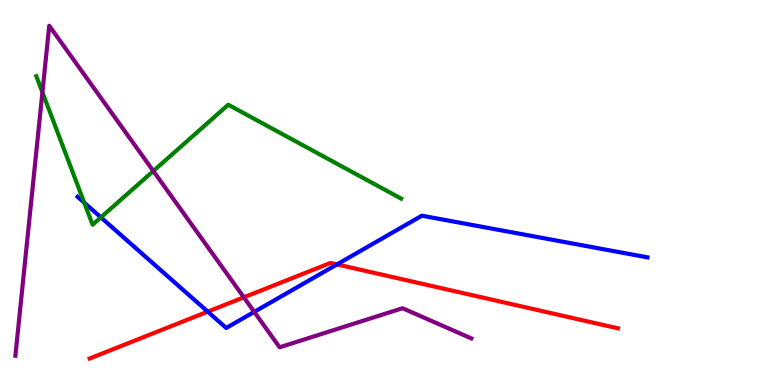[{'lines': ['blue', 'red'], 'intersections': [{'x': 2.68, 'y': 1.91}, {'x': 4.35, 'y': 3.13}]}, {'lines': ['green', 'red'], 'intersections': []}, {'lines': ['purple', 'red'], 'intersections': [{'x': 3.15, 'y': 2.28}]}, {'lines': ['blue', 'green'], 'intersections': [{'x': 1.09, 'y': 4.74}, {'x': 1.3, 'y': 4.35}]}, {'lines': ['blue', 'purple'], 'intersections': [{'x': 3.28, 'y': 1.9}]}, {'lines': ['green', 'purple'], 'intersections': [{'x': 0.547, 'y': 7.6}, {'x': 1.98, 'y': 5.56}]}]